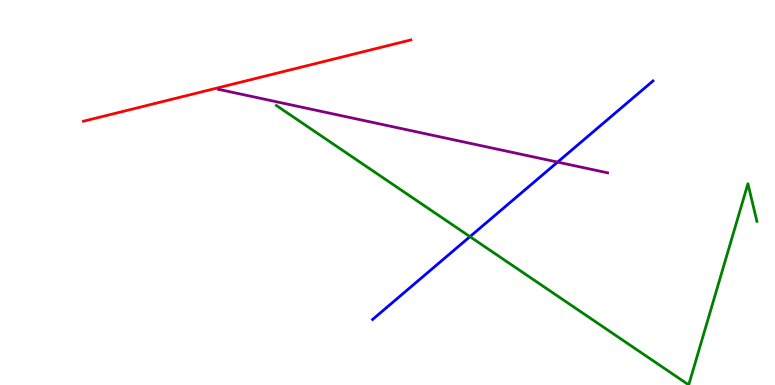[{'lines': ['blue', 'red'], 'intersections': []}, {'lines': ['green', 'red'], 'intersections': []}, {'lines': ['purple', 'red'], 'intersections': []}, {'lines': ['blue', 'green'], 'intersections': [{'x': 6.06, 'y': 3.85}]}, {'lines': ['blue', 'purple'], 'intersections': [{'x': 7.19, 'y': 5.79}]}, {'lines': ['green', 'purple'], 'intersections': []}]